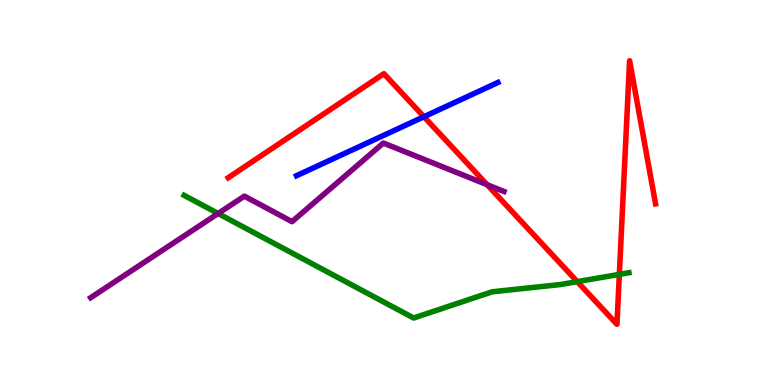[{'lines': ['blue', 'red'], 'intersections': [{'x': 5.47, 'y': 6.97}]}, {'lines': ['green', 'red'], 'intersections': [{'x': 7.45, 'y': 2.68}, {'x': 7.99, 'y': 2.87}]}, {'lines': ['purple', 'red'], 'intersections': [{'x': 6.29, 'y': 5.2}]}, {'lines': ['blue', 'green'], 'intersections': []}, {'lines': ['blue', 'purple'], 'intersections': []}, {'lines': ['green', 'purple'], 'intersections': [{'x': 2.81, 'y': 4.45}]}]